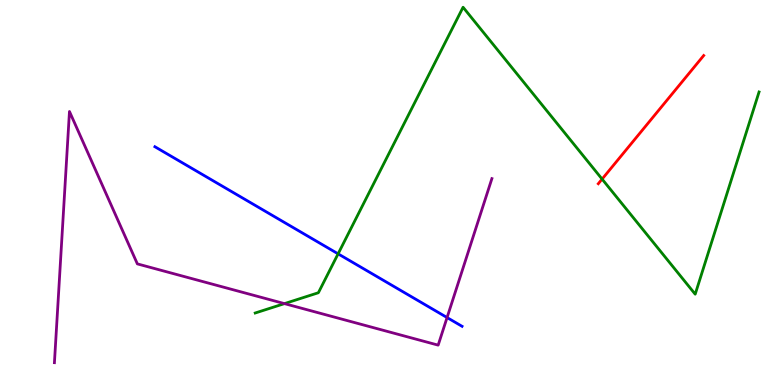[{'lines': ['blue', 'red'], 'intersections': []}, {'lines': ['green', 'red'], 'intersections': [{'x': 7.77, 'y': 5.35}]}, {'lines': ['purple', 'red'], 'intersections': []}, {'lines': ['blue', 'green'], 'intersections': [{'x': 4.36, 'y': 3.41}]}, {'lines': ['blue', 'purple'], 'intersections': [{'x': 5.77, 'y': 1.75}]}, {'lines': ['green', 'purple'], 'intersections': [{'x': 3.67, 'y': 2.11}]}]